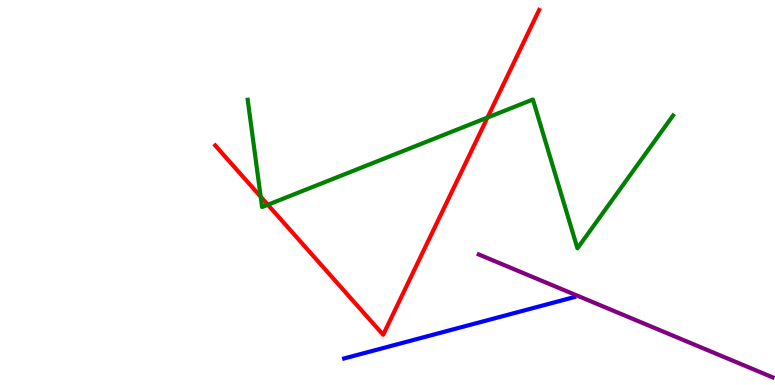[{'lines': ['blue', 'red'], 'intersections': []}, {'lines': ['green', 'red'], 'intersections': [{'x': 3.36, 'y': 4.89}, {'x': 3.46, 'y': 4.68}, {'x': 6.29, 'y': 6.95}]}, {'lines': ['purple', 'red'], 'intersections': []}, {'lines': ['blue', 'green'], 'intersections': []}, {'lines': ['blue', 'purple'], 'intersections': []}, {'lines': ['green', 'purple'], 'intersections': []}]